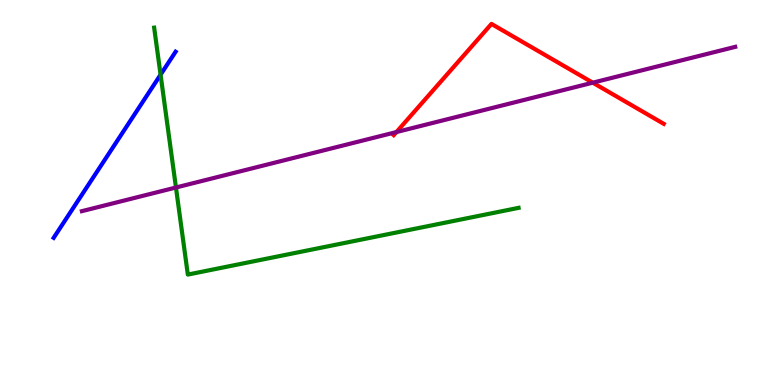[{'lines': ['blue', 'red'], 'intersections': []}, {'lines': ['green', 'red'], 'intersections': []}, {'lines': ['purple', 'red'], 'intersections': [{'x': 5.12, 'y': 6.57}, {'x': 7.65, 'y': 7.85}]}, {'lines': ['blue', 'green'], 'intersections': [{'x': 2.07, 'y': 8.06}]}, {'lines': ['blue', 'purple'], 'intersections': []}, {'lines': ['green', 'purple'], 'intersections': [{'x': 2.27, 'y': 5.13}]}]